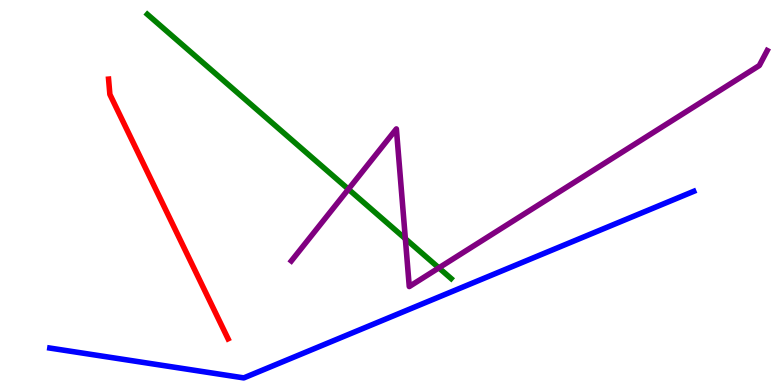[{'lines': ['blue', 'red'], 'intersections': []}, {'lines': ['green', 'red'], 'intersections': []}, {'lines': ['purple', 'red'], 'intersections': []}, {'lines': ['blue', 'green'], 'intersections': []}, {'lines': ['blue', 'purple'], 'intersections': []}, {'lines': ['green', 'purple'], 'intersections': [{'x': 4.5, 'y': 5.09}, {'x': 5.23, 'y': 3.8}, {'x': 5.66, 'y': 3.04}]}]